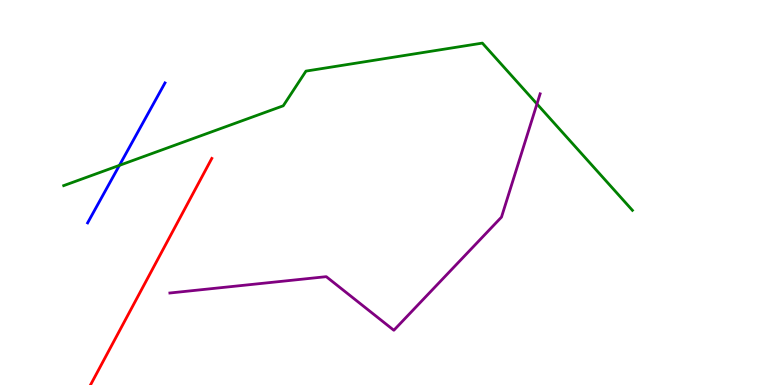[{'lines': ['blue', 'red'], 'intersections': []}, {'lines': ['green', 'red'], 'intersections': []}, {'lines': ['purple', 'red'], 'intersections': []}, {'lines': ['blue', 'green'], 'intersections': [{'x': 1.54, 'y': 5.7}]}, {'lines': ['blue', 'purple'], 'intersections': []}, {'lines': ['green', 'purple'], 'intersections': [{'x': 6.93, 'y': 7.3}]}]